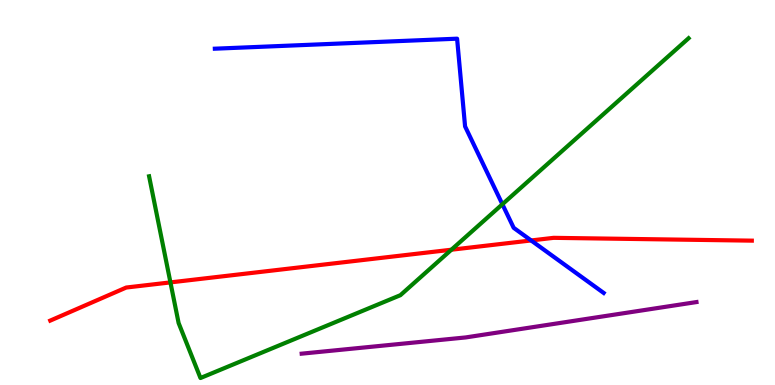[{'lines': ['blue', 'red'], 'intersections': [{'x': 6.85, 'y': 3.75}]}, {'lines': ['green', 'red'], 'intersections': [{'x': 2.2, 'y': 2.67}, {'x': 5.82, 'y': 3.51}]}, {'lines': ['purple', 'red'], 'intersections': []}, {'lines': ['blue', 'green'], 'intersections': [{'x': 6.48, 'y': 4.69}]}, {'lines': ['blue', 'purple'], 'intersections': []}, {'lines': ['green', 'purple'], 'intersections': []}]